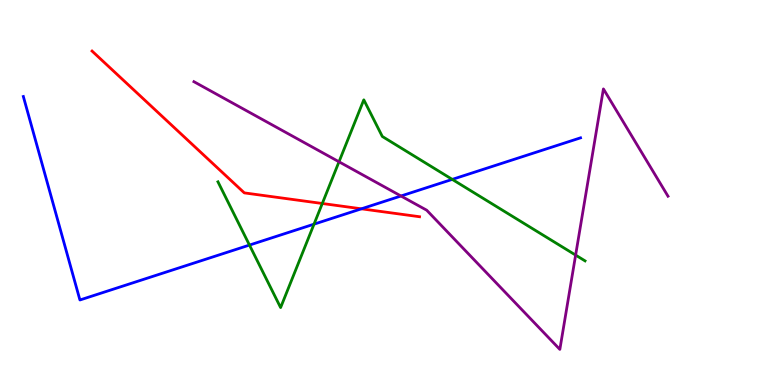[{'lines': ['blue', 'red'], 'intersections': [{'x': 4.66, 'y': 4.58}]}, {'lines': ['green', 'red'], 'intersections': [{'x': 4.16, 'y': 4.71}]}, {'lines': ['purple', 'red'], 'intersections': []}, {'lines': ['blue', 'green'], 'intersections': [{'x': 3.22, 'y': 3.63}, {'x': 4.05, 'y': 4.18}, {'x': 5.84, 'y': 5.34}]}, {'lines': ['blue', 'purple'], 'intersections': [{'x': 5.17, 'y': 4.91}]}, {'lines': ['green', 'purple'], 'intersections': [{'x': 4.37, 'y': 5.8}, {'x': 7.43, 'y': 3.37}]}]